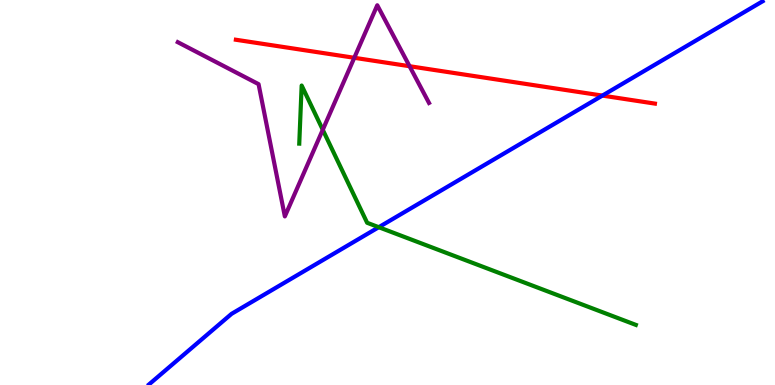[{'lines': ['blue', 'red'], 'intersections': [{'x': 7.77, 'y': 7.52}]}, {'lines': ['green', 'red'], 'intersections': []}, {'lines': ['purple', 'red'], 'intersections': [{'x': 4.57, 'y': 8.5}, {'x': 5.28, 'y': 8.28}]}, {'lines': ['blue', 'green'], 'intersections': [{'x': 4.89, 'y': 4.1}]}, {'lines': ['blue', 'purple'], 'intersections': []}, {'lines': ['green', 'purple'], 'intersections': [{'x': 4.16, 'y': 6.63}]}]